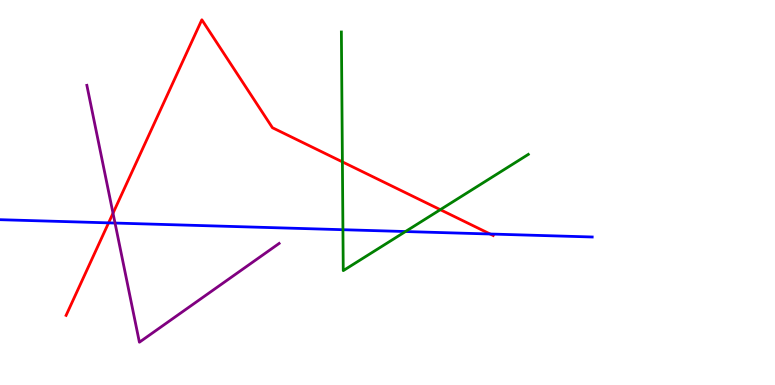[{'lines': ['blue', 'red'], 'intersections': [{'x': 1.4, 'y': 4.21}, {'x': 6.32, 'y': 3.92}]}, {'lines': ['green', 'red'], 'intersections': [{'x': 4.42, 'y': 5.8}, {'x': 5.68, 'y': 4.55}]}, {'lines': ['purple', 'red'], 'intersections': [{'x': 1.46, 'y': 4.46}]}, {'lines': ['blue', 'green'], 'intersections': [{'x': 4.42, 'y': 4.03}, {'x': 5.23, 'y': 3.99}]}, {'lines': ['blue', 'purple'], 'intersections': [{'x': 1.48, 'y': 4.21}]}, {'lines': ['green', 'purple'], 'intersections': []}]